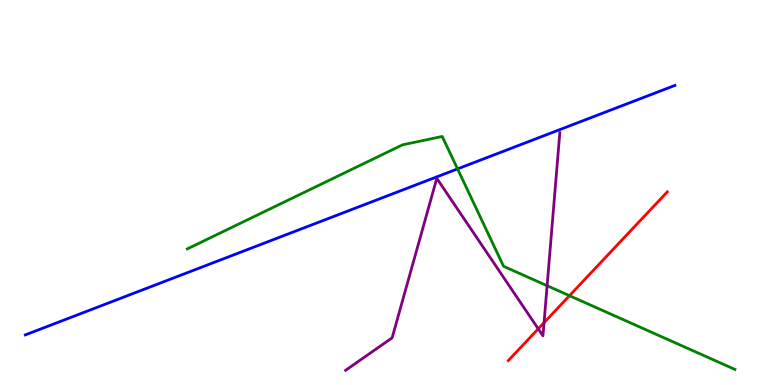[{'lines': ['blue', 'red'], 'intersections': []}, {'lines': ['green', 'red'], 'intersections': [{'x': 7.35, 'y': 2.32}]}, {'lines': ['purple', 'red'], 'intersections': [{'x': 6.95, 'y': 1.46}, {'x': 7.02, 'y': 1.62}]}, {'lines': ['blue', 'green'], 'intersections': [{'x': 5.9, 'y': 5.61}]}, {'lines': ['blue', 'purple'], 'intersections': []}, {'lines': ['green', 'purple'], 'intersections': [{'x': 7.06, 'y': 2.58}]}]